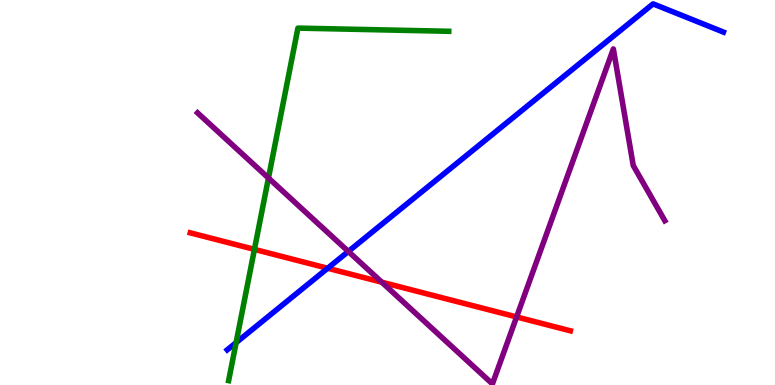[{'lines': ['blue', 'red'], 'intersections': [{'x': 4.23, 'y': 3.03}]}, {'lines': ['green', 'red'], 'intersections': [{'x': 3.28, 'y': 3.52}]}, {'lines': ['purple', 'red'], 'intersections': [{'x': 4.93, 'y': 2.67}, {'x': 6.67, 'y': 1.77}]}, {'lines': ['blue', 'green'], 'intersections': [{'x': 3.05, 'y': 1.1}]}, {'lines': ['blue', 'purple'], 'intersections': [{'x': 4.49, 'y': 3.47}]}, {'lines': ['green', 'purple'], 'intersections': [{'x': 3.46, 'y': 5.38}]}]